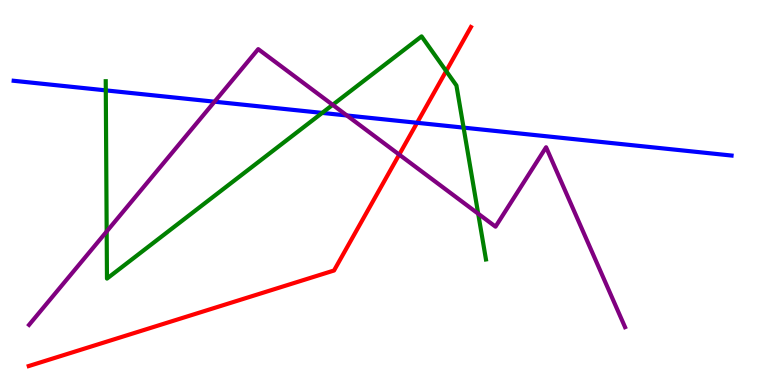[{'lines': ['blue', 'red'], 'intersections': [{'x': 5.38, 'y': 6.81}]}, {'lines': ['green', 'red'], 'intersections': [{'x': 5.76, 'y': 8.15}]}, {'lines': ['purple', 'red'], 'intersections': [{'x': 5.15, 'y': 5.98}]}, {'lines': ['blue', 'green'], 'intersections': [{'x': 1.37, 'y': 7.65}, {'x': 4.16, 'y': 7.07}, {'x': 5.98, 'y': 6.68}]}, {'lines': ['blue', 'purple'], 'intersections': [{'x': 2.77, 'y': 7.36}, {'x': 4.48, 'y': 7.0}]}, {'lines': ['green', 'purple'], 'intersections': [{'x': 1.38, 'y': 3.99}, {'x': 4.29, 'y': 7.28}, {'x': 6.17, 'y': 4.45}]}]